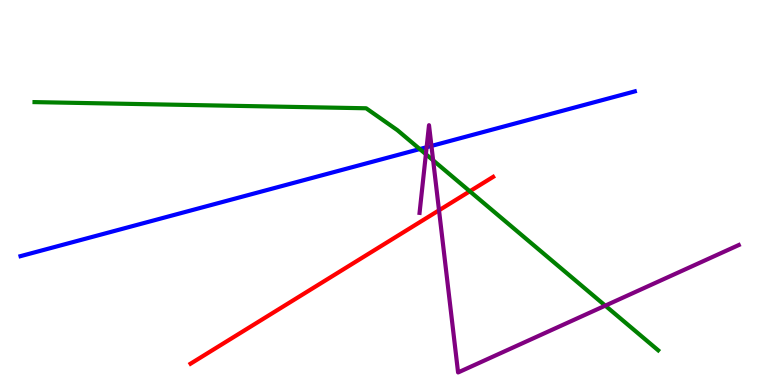[{'lines': ['blue', 'red'], 'intersections': []}, {'lines': ['green', 'red'], 'intersections': [{'x': 6.06, 'y': 5.03}]}, {'lines': ['purple', 'red'], 'intersections': [{'x': 5.66, 'y': 4.54}]}, {'lines': ['blue', 'green'], 'intersections': [{'x': 5.42, 'y': 6.13}]}, {'lines': ['blue', 'purple'], 'intersections': [{'x': 5.5, 'y': 6.18}, {'x': 5.57, 'y': 6.21}]}, {'lines': ['green', 'purple'], 'intersections': [{'x': 5.5, 'y': 5.99}, {'x': 5.59, 'y': 5.84}, {'x': 7.81, 'y': 2.06}]}]